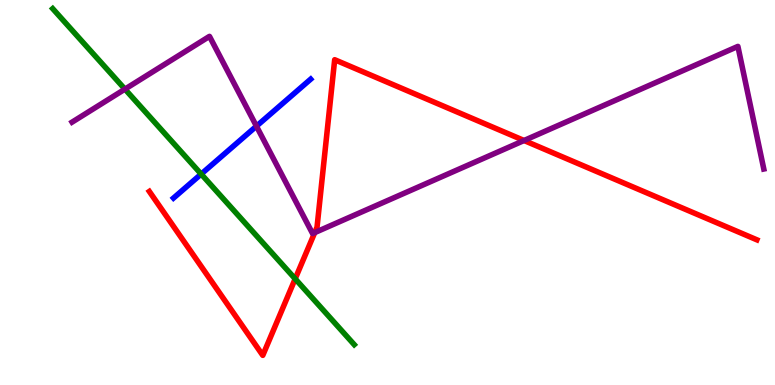[{'lines': ['blue', 'red'], 'intersections': []}, {'lines': ['green', 'red'], 'intersections': [{'x': 3.81, 'y': 2.76}]}, {'lines': ['purple', 'red'], 'intersections': [{'x': 4.06, 'y': 3.96}, {'x': 6.76, 'y': 6.35}]}, {'lines': ['blue', 'green'], 'intersections': [{'x': 2.6, 'y': 5.48}]}, {'lines': ['blue', 'purple'], 'intersections': [{'x': 3.31, 'y': 6.72}]}, {'lines': ['green', 'purple'], 'intersections': [{'x': 1.61, 'y': 7.68}]}]